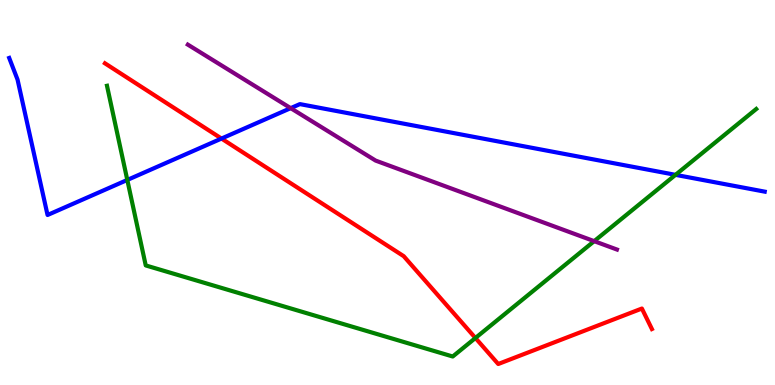[{'lines': ['blue', 'red'], 'intersections': [{'x': 2.86, 'y': 6.4}]}, {'lines': ['green', 'red'], 'intersections': [{'x': 6.13, 'y': 1.22}]}, {'lines': ['purple', 'red'], 'intersections': []}, {'lines': ['blue', 'green'], 'intersections': [{'x': 1.64, 'y': 5.33}, {'x': 8.72, 'y': 5.46}]}, {'lines': ['blue', 'purple'], 'intersections': [{'x': 3.75, 'y': 7.19}]}, {'lines': ['green', 'purple'], 'intersections': [{'x': 7.67, 'y': 3.74}]}]